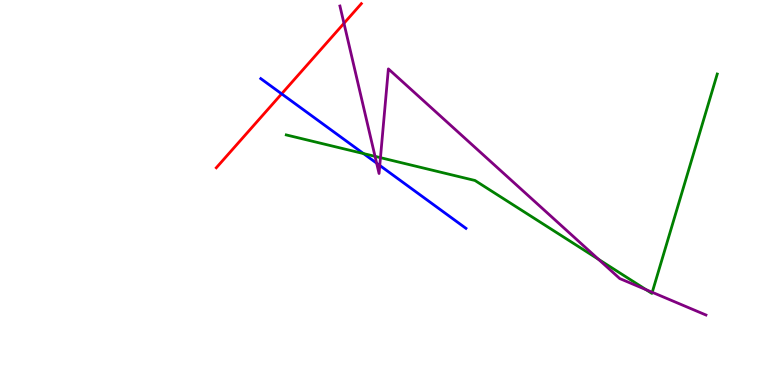[{'lines': ['blue', 'red'], 'intersections': [{'x': 3.63, 'y': 7.56}]}, {'lines': ['green', 'red'], 'intersections': []}, {'lines': ['purple', 'red'], 'intersections': [{'x': 4.44, 'y': 9.39}]}, {'lines': ['blue', 'green'], 'intersections': [{'x': 4.69, 'y': 6.01}]}, {'lines': ['blue', 'purple'], 'intersections': [{'x': 4.86, 'y': 5.76}, {'x': 4.9, 'y': 5.7}]}, {'lines': ['green', 'purple'], 'intersections': [{'x': 4.84, 'y': 5.94}, {'x': 4.91, 'y': 5.9}, {'x': 7.72, 'y': 3.26}, {'x': 8.34, 'y': 2.48}, {'x': 8.42, 'y': 2.41}]}]